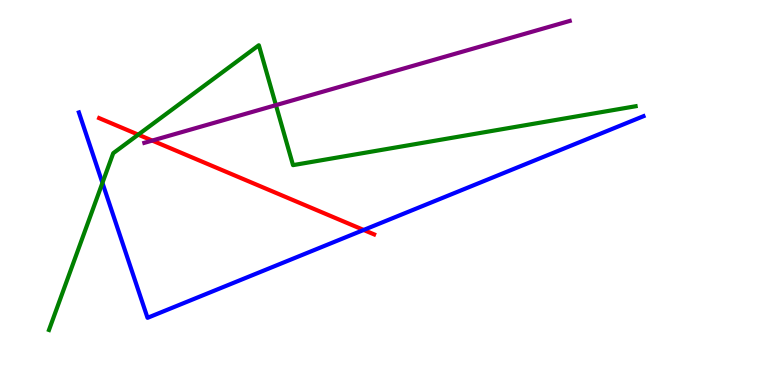[{'lines': ['blue', 'red'], 'intersections': [{'x': 4.69, 'y': 4.03}]}, {'lines': ['green', 'red'], 'intersections': [{'x': 1.78, 'y': 6.5}]}, {'lines': ['purple', 'red'], 'intersections': [{'x': 1.96, 'y': 6.35}]}, {'lines': ['blue', 'green'], 'intersections': [{'x': 1.32, 'y': 5.25}]}, {'lines': ['blue', 'purple'], 'intersections': []}, {'lines': ['green', 'purple'], 'intersections': [{'x': 3.56, 'y': 7.27}]}]